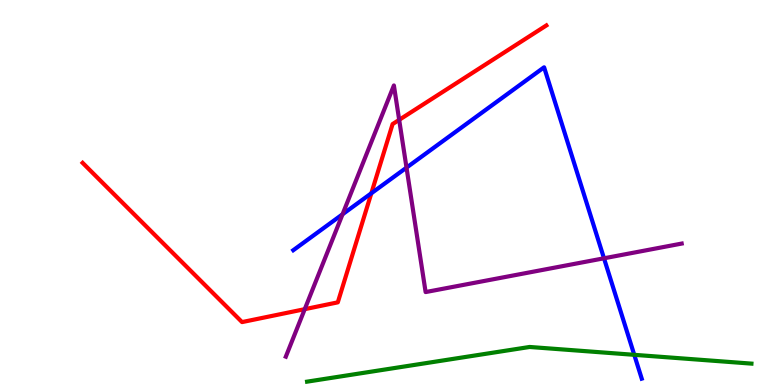[{'lines': ['blue', 'red'], 'intersections': [{'x': 4.79, 'y': 4.98}]}, {'lines': ['green', 'red'], 'intersections': []}, {'lines': ['purple', 'red'], 'intersections': [{'x': 3.93, 'y': 1.97}, {'x': 5.15, 'y': 6.89}]}, {'lines': ['blue', 'green'], 'intersections': [{'x': 8.18, 'y': 0.784}]}, {'lines': ['blue', 'purple'], 'intersections': [{'x': 4.42, 'y': 4.43}, {'x': 5.25, 'y': 5.65}, {'x': 7.79, 'y': 3.29}]}, {'lines': ['green', 'purple'], 'intersections': []}]